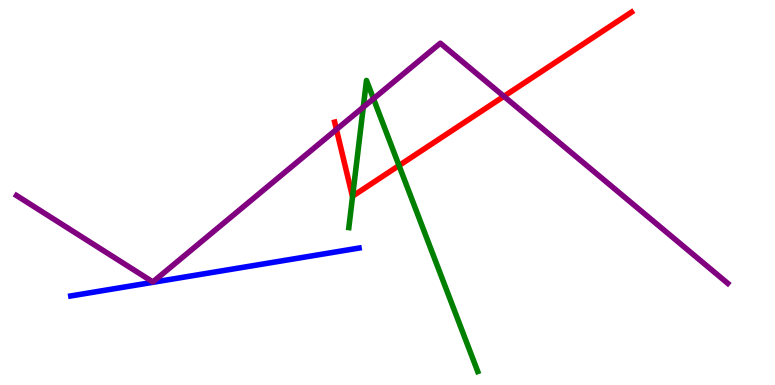[{'lines': ['blue', 'red'], 'intersections': []}, {'lines': ['green', 'red'], 'intersections': [{'x': 4.55, 'y': 4.9}, {'x': 5.15, 'y': 5.7}]}, {'lines': ['purple', 'red'], 'intersections': [{'x': 4.34, 'y': 6.64}, {'x': 6.5, 'y': 7.5}]}, {'lines': ['blue', 'green'], 'intersections': []}, {'lines': ['blue', 'purple'], 'intersections': []}, {'lines': ['green', 'purple'], 'intersections': [{'x': 4.69, 'y': 7.22}, {'x': 4.82, 'y': 7.44}]}]